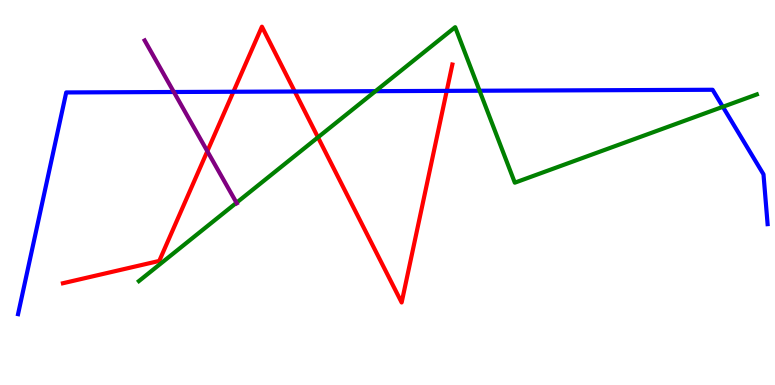[{'lines': ['blue', 'red'], 'intersections': [{'x': 3.01, 'y': 7.62}, {'x': 3.8, 'y': 7.62}, {'x': 5.76, 'y': 7.64}]}, {'lines': ['green', 'red'], 'intersections': [{'x': 4.1, 'y': 6.43}]}, {'lines': ['purple', 'red'], 'intersections': [{'x': 2.68, 'y': 6.07}]}, {'lines': ['blue', 'green'], 'intersections': [{'x': 4.84, 'y': 7.63}, {'x': 6.19, 'y': 7.64}, {'x': 9.33, 'y': 7.23}]}, {'lines': ['blue', 'purple'], 'intersections': [{'x': 2.24, 'y': 7.61}]}, {'lines': ['green', 'purple'], 'intersections': [{'x': 3.05, 'y': 4.73}]}]